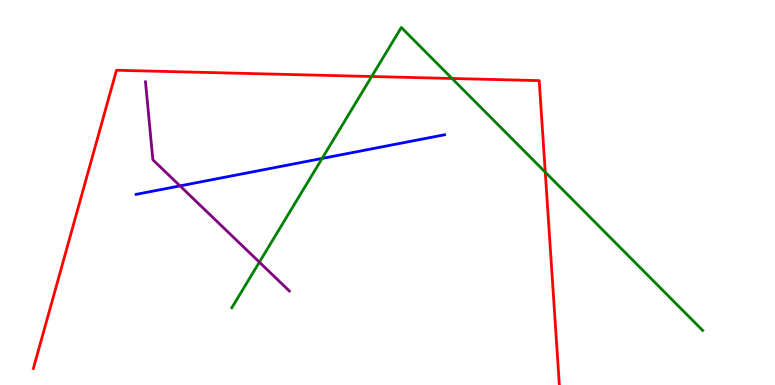[{'lines': ['blue', 'red'], 'intersections': []}, {'lines': ['green', 'red'], 'intersections': [{'x': 4.8, 'y': 8.01}, {'x': 5.83, 'y': 7.96}, {'x': 7.04, 'y': 5.53}]}, {'lines': ['purple', 'red'], 'intersections': []}, {'lines': ['blue', 'green'], 'intersections': [{'x': 4.16, 'y': 5.88}]}, {'lines': ['blue', 'purple'], 'intersections': [{'x': 2.32, 'y': 5.17}]}, {'lines': ['green', 'purple'], 'intersections': [{'x': 3.35, 'y': 3.19}]}]